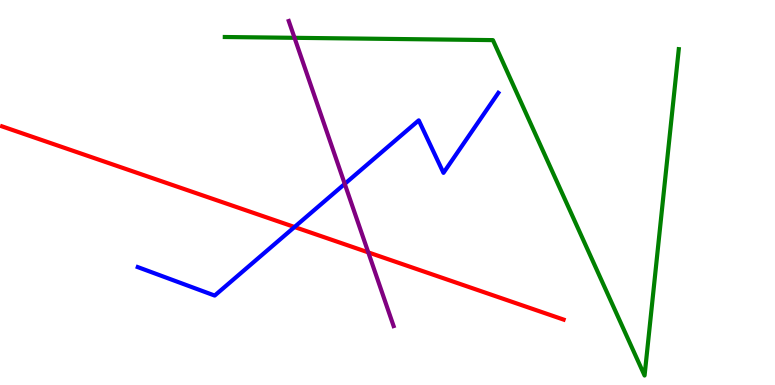[{'lines': ['blue', 'red'], 'intersections': [{'x': 3.8, 'y': 4.1}]}, {'lines': ['green', 'red'], 'intersections': []}, {'lines': ['purple', 'red'], 'intersections': [{'x': 4.75, 'y': 3.44}]}, {'lines': ['blue', 'green'], 'intersections': []}, {'lines': ['blue', 'purple'], 'intersections': [{'x': 4.45, 'y': 5.22}]}, {'lines': ['green', 'purple'], 'intersections': [{'x': 3.8, 'y': 9.02}]}]